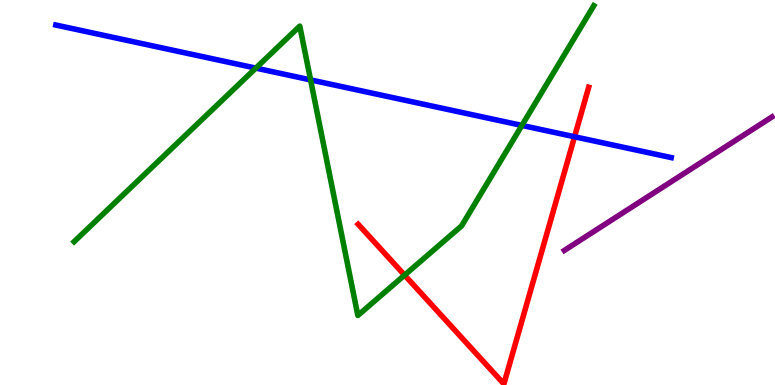[{'lines': ['blue', 'red'], 'intersections': [{'x': 7.41, 'y': 6.45}]}, {'lines': ['green', 'red'], 'intersections': [{'x': 5.22, 'y': 2.85}]}, {'lines': ['purple', 'red'], 'intersections': []}, {'lines': ['blue', 'green'], 'intersections': [{'x': 3.3, 'y': 8.23}, {'x': 4.01, 'y': 7.92}, {'x': 6.73, 'y': 6.74}]}, {'lines': ['blue', 'purple'], 'intersections': []}, {'lines': ['green', 'purple'], 'intersections': []}]